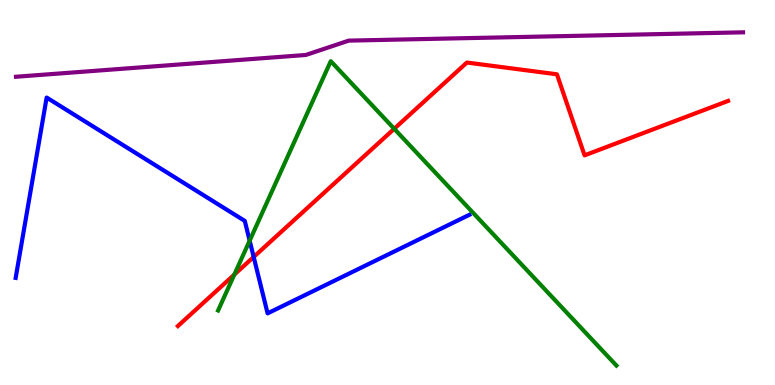[{'lines': ['blue', 'red'], 'intersections': [{'x': 3.27, 'y': 3.33}]}, {'lines': ['green', 'red'], 'intersections': [{'x': 3.02, 'y': 2.87}, {'x': 5.09, 'y': 6.65}]}, {'lines': ['purple', 'red'], 'intersections': []}, {'lines': ['blue', 'green'], 'intersections': [{'x': 3.22, 'y': 3.75}]}, {'lines': ['blue', 'purple'], 'intersections': []}, {'lines': ['green', 'purple'], 'intersections': []}]